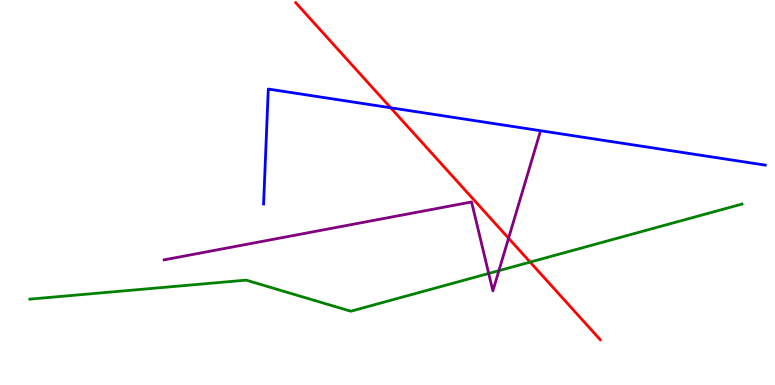[{'lines': ['blue', 'red'], 'intersections': [{'x': 5.04, 'y': 7.2}]}, {'lines': ['green', 'red'], 'intersections': [{'x': 6.84, 'y': 3.19}]}, {'lines': ['purple', 'red'], 'intersections': [{'x': 6.56, 'y': 3.81}]}, {'lines': ['blue', 'green'], 'intersections': []}, {'lines': ['blue', 'purple'], 'intersections': []}, {'lines': ['green', 'purple'], 'intersections': [{'x': 6.31, 'y': 2.9}, {'x': 6.44, 'y': 2.97}]}]